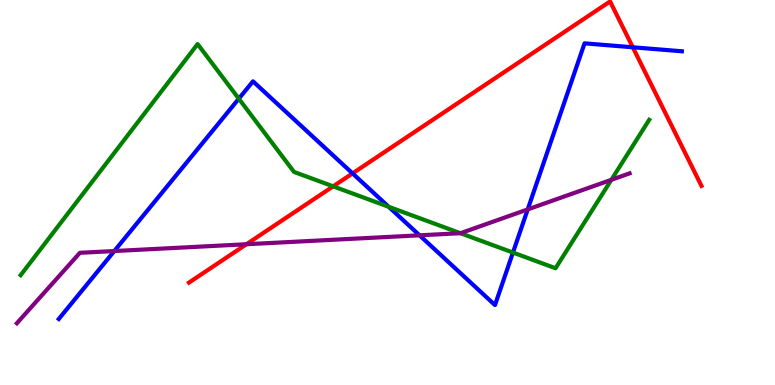[{'lines': ['blue', 'red'], 'intersections': [{'x': 4.55, 'y': 5.5}, {'x': 8.17, 'y': 8.77}]}, {'lines': ['green', 'red'], 'intersections': [{'x': 4.3, 'y': 5.16}]}, {'lines': ['purple', 'red'], 'intersections': [{'x': 3.18, 'y': 3.66}]}, {'lines': ['blue', 'green'], 'intersections': [{'x': 3.08, 'y': 7.44}, {'x': 5.02, 'y': 4.63}, {'x': 6.62, 'y': 3.44}]}, {'lines': ['blue', 'purple'], 'intersections': [{'x': 1.47, 'y': 3.48}, {'x': 5.41, 'y': 3.89}, {'x': 6.81, 'y': 4.56}]}, {'lines': ['green', 'purple'], 'intersections': [{'x': 5.94, 'y': 3.94}, {'x': 7.89, 'y': 5.33}]}]